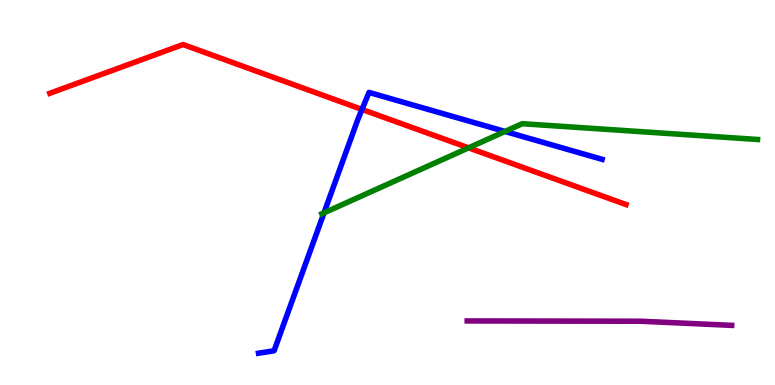[{'lines': ['blue', 'red'], 'intersections': [{'x': 4.67, 'y': 7.16}]}, {'lines': ['green', 'red'], 'intersections': [{'x': 6.05, 'y': 6.16}]}, {'lines': ['purple', 'red'], 'intersections': []}, {'lines': ['blue', 'green'], 'intersections': [{'x': 4.18, 'y': 4.47}, {'x': 6.52, 'y': 6.59}]}, {'lines': ['blue', 'purple'], 'intersections': []}, {'lines': ['green', 'purple'], 'intersections': []}]